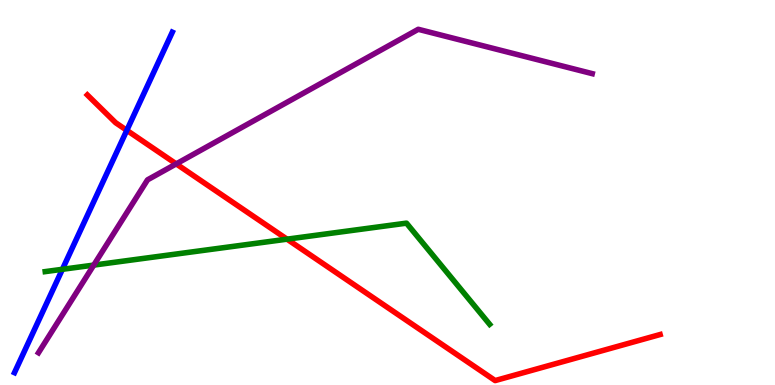[{'lines': ['blue', 'red'], 'intersections': [{'x': 1.64, 'y': 6.62}]}, {'lines': ['green', 'red'], 'intersections': [{'x': 3.7, 'y': 3.79}]}, {'lines': ['purple', 'red'], 'intersections': [{'x': 2.27, 'y': 5.74}]}, {'lines': ['blue', 'green'], 'intersections': [{'x': 0.805, 'y': 3.01}]}, {'lines': ['blue', 'purple'], 'intersections': []}, {'lines': ['green', 'purple'], 'intersections': [{'x': 1.21, 'y': 3.11}]}]